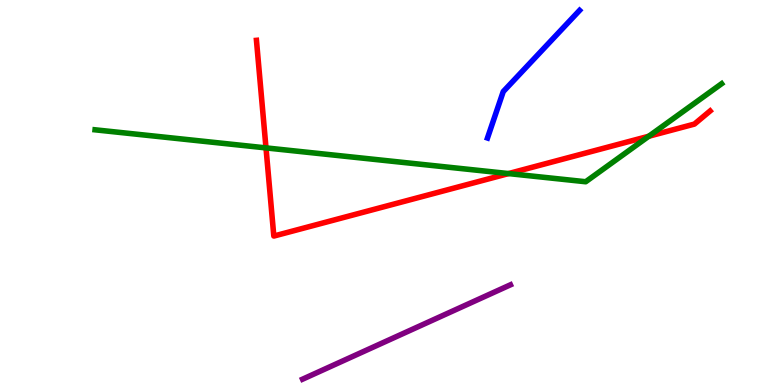[{'lines': ['blue', 'red'], 'intersections': []}, {'lines': ['green', 'red'], 'intersections': [{'x': 3.43, 'y': 6.16}, {'x': 6.56, 'y': 5.49}, {'x': 8.37, 'y': 6.46}]}, {'lines': ['purple', 'red'], 'intersections': []}, {'lines': ['blue', 'green'], 'intersections': []}, {'lines': ['blue', 'purple'], 'intersections': []}, {'lines': ['green', 'purple'], 'intersections': []}]